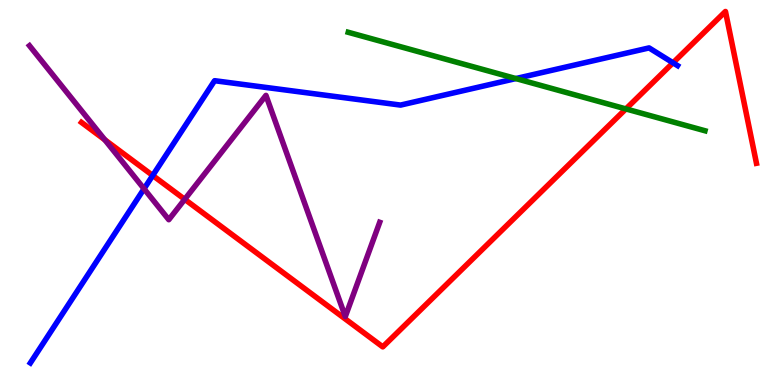[{'lines': ['blue', 'red'], 'intersections': [{'x': 1.97, 'y': 5.44}, {'x': 8.68, 'y': 8.37}]}, {'lines': ['green', 'red'], 'intersections': [{'x': 8.08, 'y': 7.17}]}, {'lines': ['purple', 'red'], 'intersections': [{'x': 1.35, 'y': 6.37}, {'x': 2.38, 'y': 4.82}]}, {'lines': ['blue', 'green'], 'intersections': [{'x': 6.66, 'y': 7.96}]}, {'lines': ['blue', 'purple'], 'intersections': [{'x': 1.86, 'y': 5.1}]}, {'lines': ['green', 'purple'], 'intersections': []}]